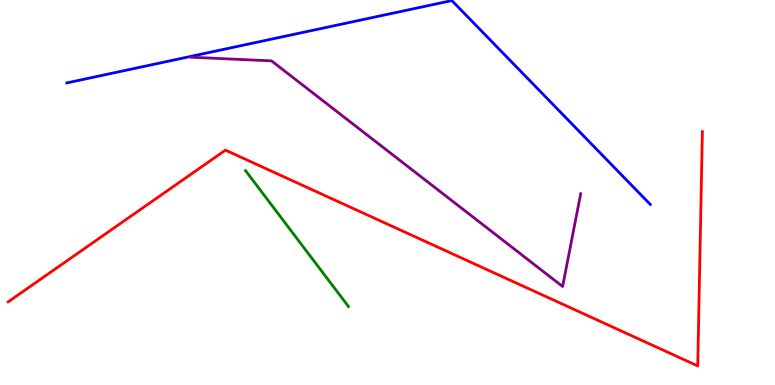[{'lines': ['blue', 'red'], 'intersections': []}, {'lines': ['green', 'red'], 'intersections': []}, {'lines': ['purple', 'red'], 'intersections': []}, {'lines': ['blue', 'green'], 'intersections': []}, {'lines': ['blue', 'purple'], 'intersections': []}, {'lines': ['green', 'purple'], 'intersections': []}]